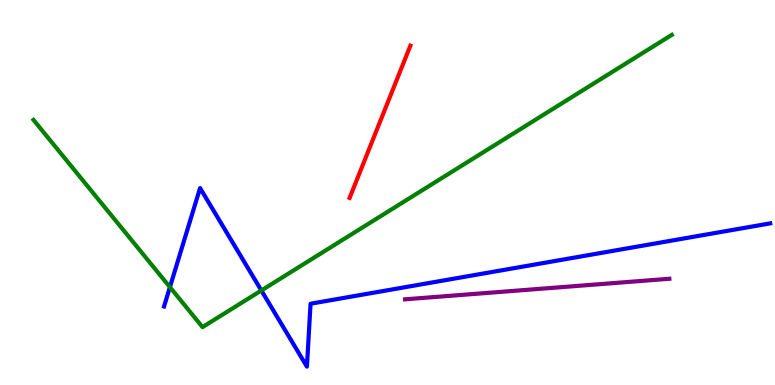[{'lines': ['blue', 'red'], 'intersections': []}, {'lines': ['green', 'red'], 'intersections': []}, {'lines': ['purple', 'red'], 'intersections': []}, {'lines': ['blue', 'green'], 'intersections': [{'x': 2.19, 'y': 2.54}, {'x': 3.37, 'y': 2.46}]}, {'lines': ['blue', 'purple'], 'intersections': []}, {'lines': ['green', 'purple'], 'intersections': []}]